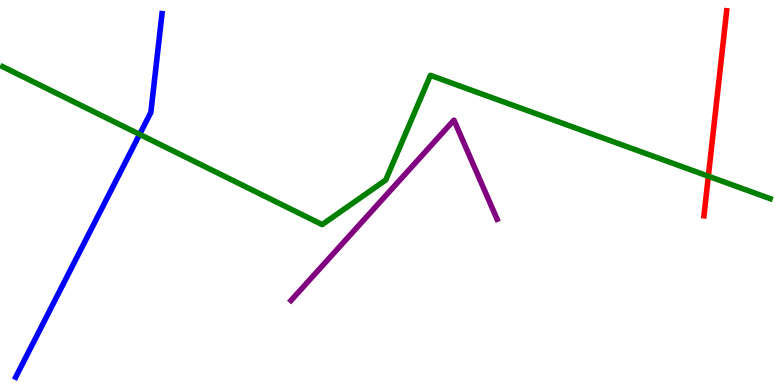[{'lines': ['blue', 'red'], 'intersections': []}, {'lines': ['green', 'red'], 'intersections': [{'x': 9.14, 'y': 5.42}]}, {'lines': ['purple', 'red'], 'intersections': []}, {'lines': ['blue', 'green'], 'intersections': [{'x': 1.8, 'y': 6.51}]}, {'lines': ['blue', 'purple'], 'intersections': []}, {'lines': ['green', 'purple'], 'intersections': []}]